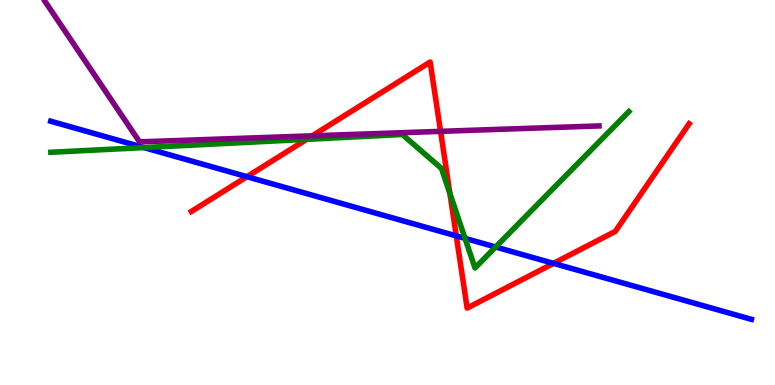[{'lines': ['blue', 'red'], 'intersections': [{'x': 3.19, 'y': 5.41}, {'x': 5.89, 'y': 3.87}, {'x': 7.14, 'y': 3.16}]}, {'lines': ['green', 'red'], 'intersections': [{'x': 3.96, 'y': 6.38}, {'x': 5.81, 'y': 4.97}]}, {'lines': ['purple', 'red'], 'intersections': [{'x': 4.03, 'y': 6.47}, {'x': 5.68, 'y': 6.59}]}, {'lines': ['blue', 'green'], 'intersections': [{'x': 1.86, 'y': 6.17}, {'x': 6.0, 'y': 3.81}, {'x': 6.4, 'y': 3.58}]}, {'lines': ['blue', 'purple'], 'intersections': []}, {'lines': ['green', 'purple'], 'intersections': []}]